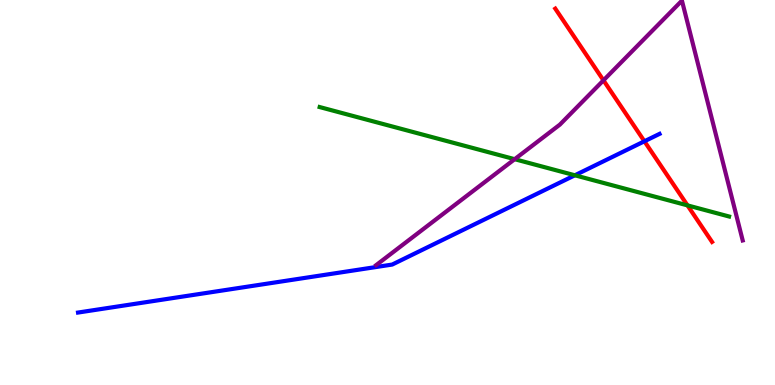[{'lines': ['blue', 'red'], 'intersections': [{'x': 8.32, 'y': 6.33}]}, {'lines': ['green', 'red'], 'intersections': [{'x': 8.87, 'y': 4.67}]}, {'lines': ['purple', 'red'], 'intersections': [{'x': 7.79, 'y': 7.91}]}, {'lines': ['blue', 'green'], 'intersections': [{'x': 7.42, 'y': 5.45}]}, {'lines': ['blue', 'purple'], 'intersections': []}, {'lines': ['green', 'purple'], 'intersections': [{'x': 6.64, 'y': 5.87}]}]